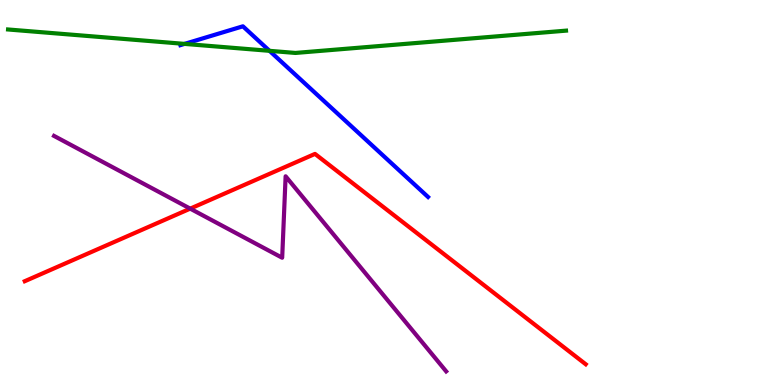[{'lines': ['blue', 'red'], 'intersections': []}, {'lines': ['green', 'red'], 'intersections': []}, {'lines': ['purple', 'red'], 'intersections': [{'x': 2.45, 'y': 4.58}]}, {'lines': ['blue', 'green'], 'intersections': [{'x': 2.38, 'y': 8.86}, {'x': 3.48, 'y': 8.68}]}, {'lines': ['blue', 'purple'], 'intersections': []}, {'lines': ['green', 'purple'], 'intersections': []}]